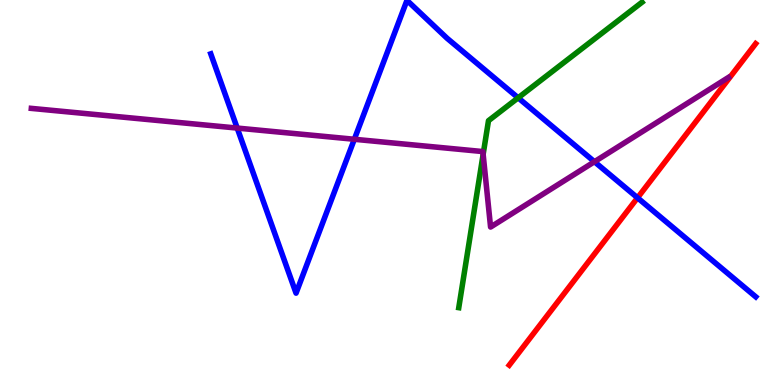[{'lines': ['blue', 'red'], 'intersections': [{'x': 8.23, 'y': 4.86}]}, {'lines': ['green', 'red'], 'intersections': []}, {'lines': ['purple', 'red'], 'intersections': []}, {'lines': ['blue', 'green'], 'intersections': [{'x': 6.69, 'y': 7.46}]}, {'lines': ['blue', 'purple'], 'intersections': [{'x': 3.06, 'y': 6.67}, {'x': 4.57, 'y': 6.38}, {'x': 7.67, 'y': 5.8}]}, {'lines': ['green', 'purple'], 'intersections': [{'x': 6.23, 'y': 5.99}]}]